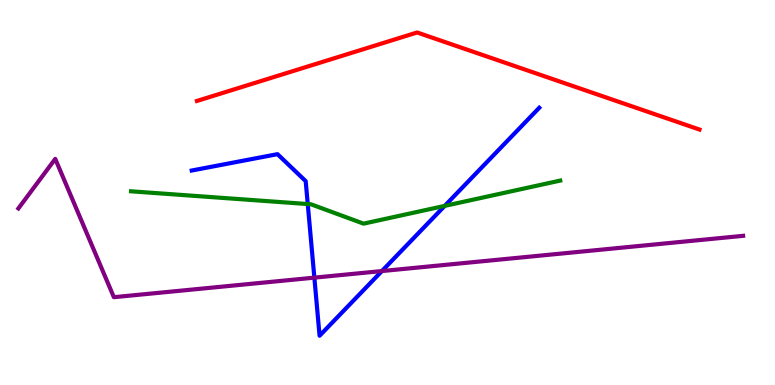[{'lines': ['blue', 'red'], 'intersections': []}, {'lines': ['green', 'red'], 'intersections': []}, {'lines': ['purple', 'red'], 'intersections': []}, {'lines': ['blue', 'green'], 'intersections': [{'x': 3.97, 'y': 4.7}, {'x': 5.74, 'y': 4.65}]}, {'lines': ['blue', 'purple'], 'intersections': [{'x': 4.06, 'y': 2.79}, {'x': 4.93, 'y': 2.96}]}, {'lines': ['green', 'purple'], 'intersections': []}]